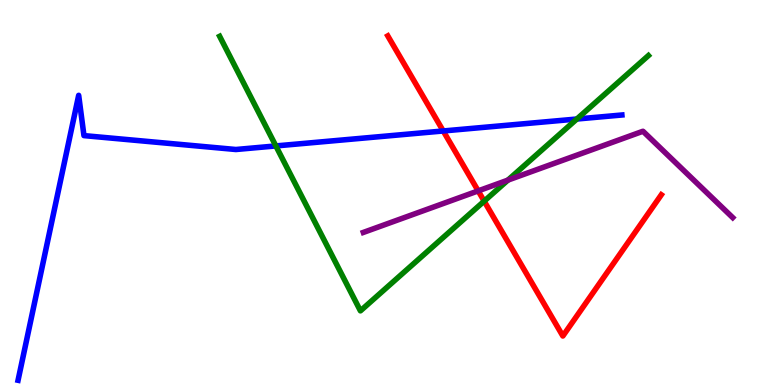[{'lines': ['blue', 'red'], 'intersections': [{'x': 5.72, 'y': 6.6}]}, {'lines': ['green', 'red'], 'intersections': [{'x': 6.25, 'y': 4.78}]}, {'lines': ['purple', 'red'], 'intersections': [{'x': 6.17, 'y': 5.04}]}, {'lines': ['blue', 'green'], 'intersections': [{'x': 3.56, 'y': 6.21}, {'x': 7.44, 'y': 6.91}]}, {'lines': ['blue', 'purple'], 'intersections': []}, {'lines': ['green', 'purple'], 'intersections': [{'x': 6.55, 'y': 5.32}]}]